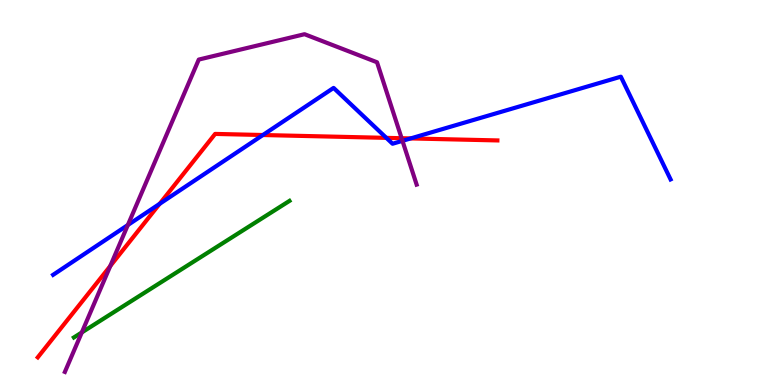[{'lines': ['blue', 'red'], 'intersections': [{'x': 2.06, 'y': 4.71}, {'x': 3.39, 'y': 6.49}, {'x': 4.99, 'y': 6.42}, {'x': 5.3, 'y': 6.4}]}, {'lines': ['green', 'red'], 'intersections': []}, {'lines': ['purple', 'red'], 'intersections': [{'x': 1.42, 'y': 3.09}, {'x': 5.18, 'y': 6.41}]}, {'lines': ['blue', 'green'], 'intersections': []}, {'lines': ['blue', 'purple'], 'intersections': [{'x': 1.65, 'y': 4.16}, {'x': 5.19, 'y': 6.34}]}, {'lines': ['green', 'purple'], 'intersections': [{'x': 1.06, 'y': 1.37}]}]